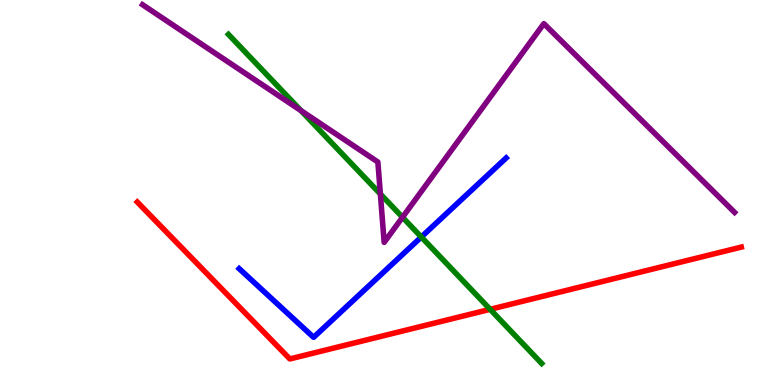[{'lines': ['blue', 'red'], 'intersections': []}, {'lines': ['green', 'red'], 'intersections': [{'x': 6.32, 'y': 1.97}]}, {'lines': ['purple', 'red'], 'intersections': []}, {'lines': ['blue', 'green'], 'intersections': [{'x': 5.44, 'y': 3.84}]}, {'lines': ['blue', 'purple'], 'intersections': []}, {'lines': ['green', 'purple'], 'intersections': [{'x': 3.88, 'y': 7.13}, {'x': 4.91, 'y': 4.96}, {'x': 5.19, 'y': 4.36}]}]